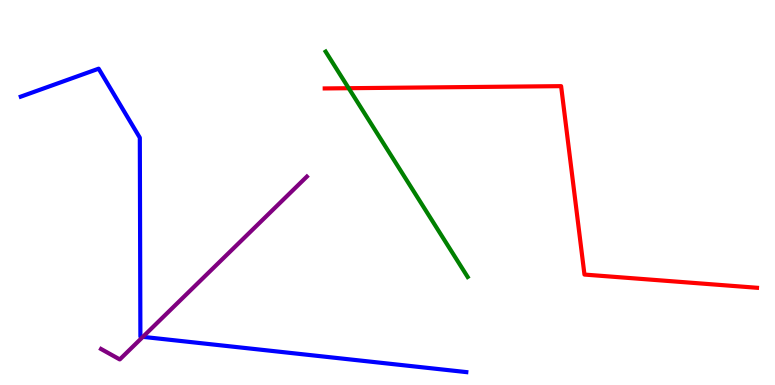[{'lines': ['blue', 'red'], 'intersections': []}, {'lines': ['green', 'red'], 'intersections': [{'x': 4.5, 'y': 7.71}]}, {'lines': ['purple', 'red'], 'intersections': []}, {'lines': ['blue', 'green'], 'intersections': []}, {'lines': ['blue', 'purple'], 'intersections': [{'x': 1.84, 'y': 1.25}]}, {'lines': ['green', 'purple'], 'intersections': []}]